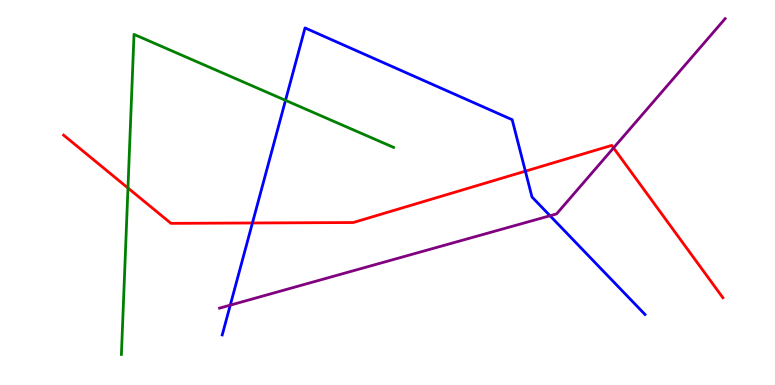[{'lines': ['blue', 'red'], 'intersections': [{'x': 3.26, 'y': 4.21}, {'x': 6.78, 'y': 5.55}]}, {'lines': ['green', 'red'], 'intersections': [{'x': 1.65, 'y': 5.12}]}, {'lines': ['purple', 'red'], 'intersections': [{'x': 7.92, 'y': 6.16}]}, {'lines': ['blue', 'green'], 'intersections': [{'x': 3.68, 'y': 7.39}]}, {'lines': ['blue', 'purple'], 'intersections': [{'x': 2.97, 'y': 2.07}, {'x': 7.1, 'y': 4.4}]}, {'lines': ['green', 'purple'], 'intersections': []}]